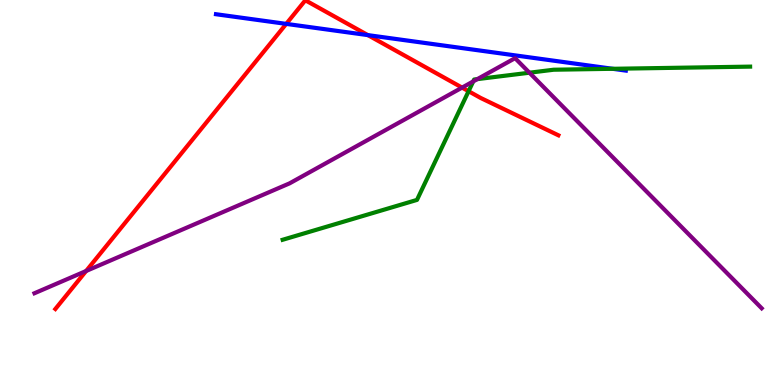[{'lines': ['blue', 'red'], 'intersections': [{'x': 3.69, 'y': 9.38}, {'x': 4.75, 'y': 9.09}]}, {'lines': ['green', 'red'], 'intersections': [{'x': 6.05, 'y': 7.63}]}, {'lines': ['purple', 'red'], 'intersections': [{'x': 1.11, 'y': 2.96}, {'x': 5.96, 'y': 7.72}]}, {'lines': ['blue', 'green'], 'intersections': [{'x': 7.91, 'y': 8.21}]}, {'lines': ['blue', 'purple'], 'intersections': []}, {'lines': ['green', 'purple'], 'intersections': [{'x': 6.11, 'y': 7.89}, {'x': 6.16, 'y': 7.94}, {'x': 6.83, 'y': 8.11}]}]